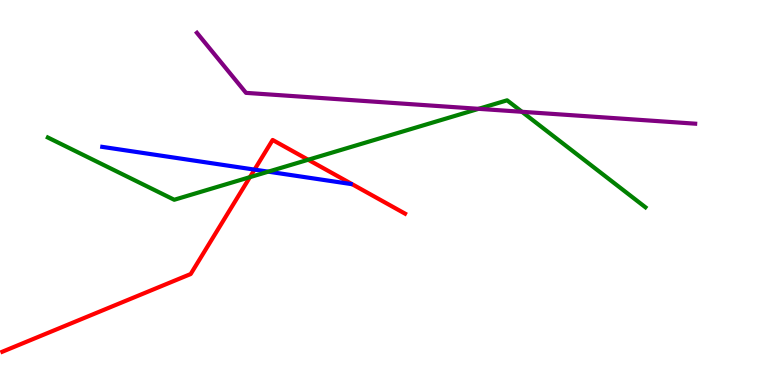[{'lines': ['blue', 'red'], 'intersections': [{'x': 3.28, 'y': 5.59}]}, {'lines': ['green', 'red'], 'intersections': [{'x': 3.22, 'y': 5.4}, {'x': 3.98, 'y': 5.85}]}, {'lines': ['purple', 'red'], 'intersections': []}, {'lines': ['blue', 'green'], 'intersections': [{'x': 3.46, 'y': 5.54}]}, {'lines': ['blue', 'purple'], 'intersections': []}, {'lines': ['green', 'purple'], 'intersections': [{'x': 6.18, 'y': 7.17}, {'x': 6.73, 'y': 7.1}]}]